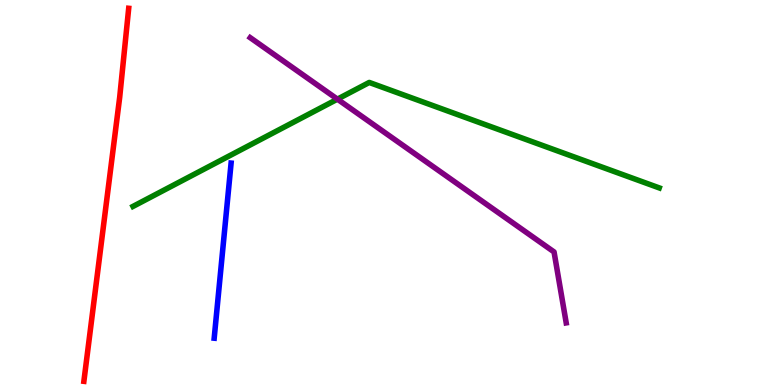[{'lines': ['blue', 'red'], 'intersections': []}, {'lines': ['green', 'red'], 'intersections': []}, {'lines': ['purple', 'red'], 'intersections': []}, {'lines': ['blue', 'green'], 'intersections': []}, {'lines': ['blue', 'purple'], 'intersections': []}, {'lines': ['green', 'purple'], 'intersections': [{'x': 4.35, 'y': 7.42}]}]